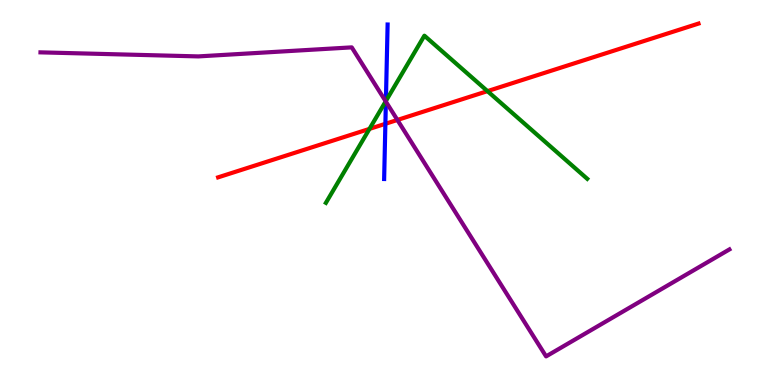[{'lines': ['blue', 'red'], 'intersections': [{'x': 4.97, 'y': 6.78}]}, {'lines': ['green', 'red'], 'intersections': [{'x': 4.77, 'y': 6.65}, {'x': 6.29, 'y': 7.63}]}, {'lines': ['purple', 'red'], 'intersections': [{'x': 5.13, 'y': 6.88}]}, {'lines': ['blue', 'green'], 'intersections': [{'x': 4.98, 'y': 7.38}]}, {'lines': ['blue', 'purple'], 'intersections': [{'x': 4.98, 'y': 7.36}]}, {'lines': ['green', 'purple'], 'intersections': [{'x': 4.98, 'y': 7.37}]}]